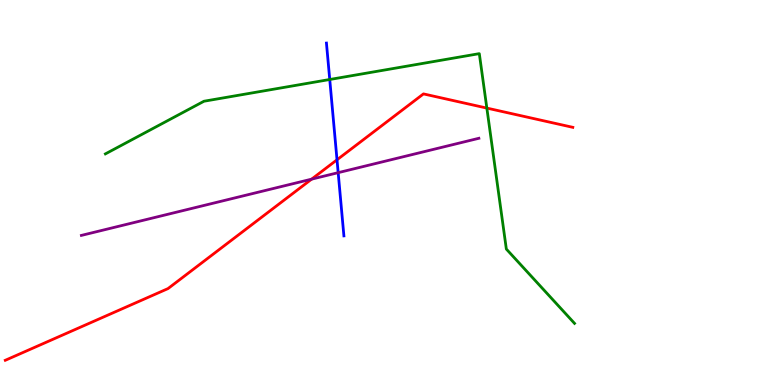[{'lines': ['blue', 'red'], 'intersections': [{'x': 4.35, 'y': 5.85}]}, {'lines': ['green', 'red'], 'intersections': [{'x': 6.28, 'y': 7.19}]}, {'lines': ['purple', 'red'], 'intersections': [{'x': 4.02, 'y': 5.35}]}, {'lines': ['blue', 'green'], 'intersections': [{'x': 4.25, 'y': 7.94}]}, {'lines': ['blue', 'purple'], 'intersections': [{'x': 4.36, 'y': 5.52}]}, {'lines': ['green', 'purple'], 'intersections': []}]